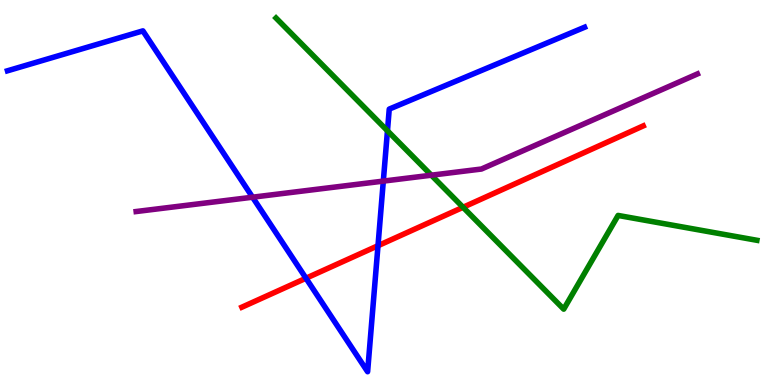[{'lines': ['blue', 'red'], 'intersections': [{'x': 3.95, 'y': 2.77}, {'x': 4.88, 'y': 3.62}]}, {'lines': ['green', 'red'], 'intersections': [{'x': 5.97, 'y': 4.62}]}, {'lines': ['purple', 'red'], 'intersections': []}, {'lines': ['blue', 'green'], 'intersections': [{'x': 5.0, 'y': 6.6}]}, {'lines': ['blue', 'purple'], 'intersections': [{'x': 3.26, 'y': 4.88}, {'x': 4.95, 'y': 5.3}]}, {'lines': ['green', 'purple'], 'intersections': [{'x': 5.57, 'y': 5.45}]}]